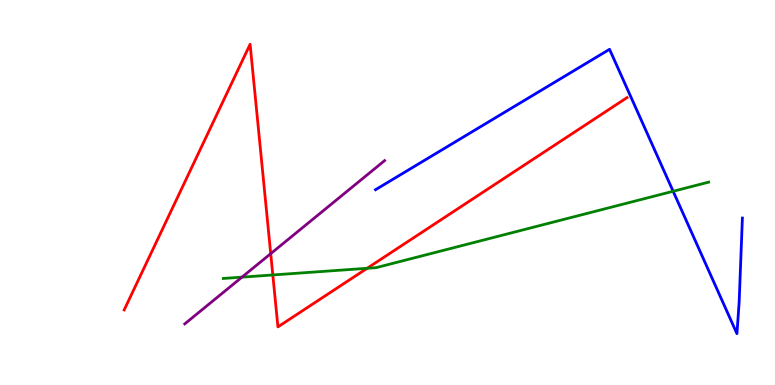[{'lines': ['blue', 'red'], 'intersections': []}, {'lines': ['green', 'red'], 'intersections': [{'x': 3.52, 'y': 2.86}, {'x': 4.74, 'y': 3.03}]}, {'lines': ['purple', 'red'], 'intersections': [{'x': 3.49, 'y': 3.41}]}, {'lines': ['blue', 'green'], 'intersections': [{'x': 8.69, 'y': 5.03}]}, {'lines': ['blue', 'purple'], 'intersections': []}, {'lines': ['green', 'purple'], 'intersections': [{'x': 3.12, 'y': 2.8}]}]